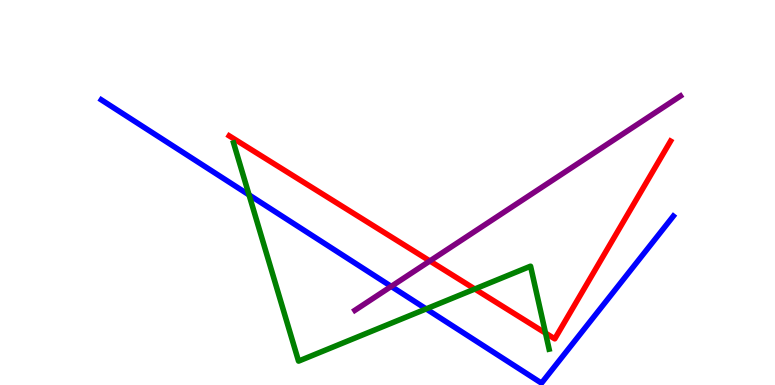[{'lines': ['blue', 'red'], 'intersections': []}, {'lines': ['green', 'red'], 'intersections': [{'x': 6.13, 'y': 2.49}, {'x': 7.04, 'y': 1.35}]}, {'lines': ['purple', 'red'], 'intersections': [{'x': 5.55, 'y': 3.22}]}, {'lines': ['blue', 'green'], 'intersections': [{'x': 3.21, 'y': 4.94}, {'x': 5.5, 'y': 1.98}]}, {'lines': ['blue', 'purple'], 'intersections': [{'x': 5.05, 'y': 2.56}]}, {'lines': ['green', 'purple'], 'intersections': []}]